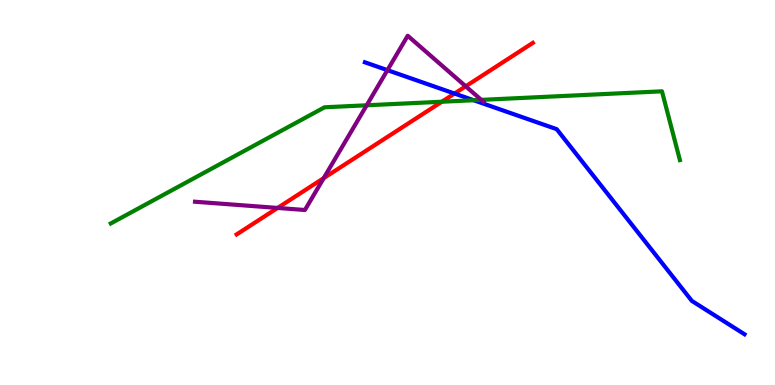[{'lines': ['blue', 'red'], 'intersections': [{'x': 5.86, 'y': 7.57}]}, {'lines': ['green', 'red'], 'intersections': [{'x': 5.7, 'y': 7.36}]}, {'lines': ['purple', 'red'], 'intersections': [{'x': 3.58, 'y': 4.6}, {'x': 4.18, 'y': 5.37}, {'x': 6.01, 'y': 7.76}]}, {'lines': ['blue', 'green'], 'intersections': [{'x': 6.11, 'y': 7.4}]}, {'lines': ['blue', 'purple'], 'intersections': [{'x': 5.0, 'y': 8.18}]}, {'lines': ['green', 'purple'], 'intersections': [{'x': 4.73, 'y': 7.27}, {'x': 6.21, 'y': 7.41}]}]